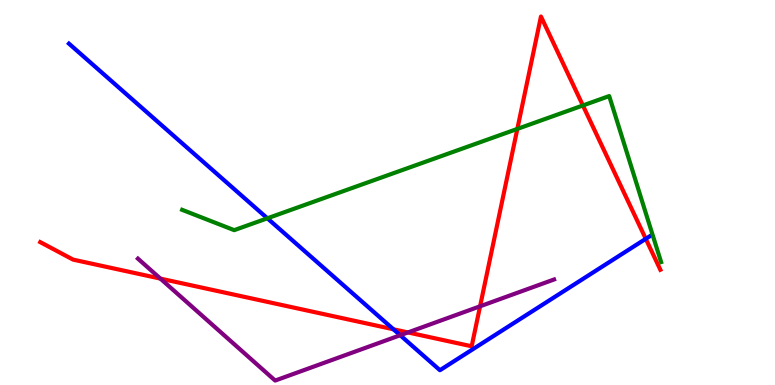[{'lines': ['blue', 'red'], 'intersections': [{'x': 5.08, 'y': 1.45}, {'x': 8.33, 'y': 3.8}]}, {'lines': ['green', 'red'], 'intersections': [{'x': 6.68, 'y': 6.65}, {'x': 7.52, 'y': 7.26}]}, {'lines': ['purple', 'red'], 'intersections': [{'x': 2.07, 'y': 2.76}, {'x': 5.26, 'y': 1.37}, {'x': 6.19, 'y': 2.04}]}, {'lines': ['blue', 'green'], 'intersections': [{'x': 3.45, 'y': 4.33}]}, {'lines': ['blue', 'purple'], 'intersections': [{'x': 5.16, 'y': 1.29}]}, {'lines': ['green', 'purple'], 'intersections': []}]